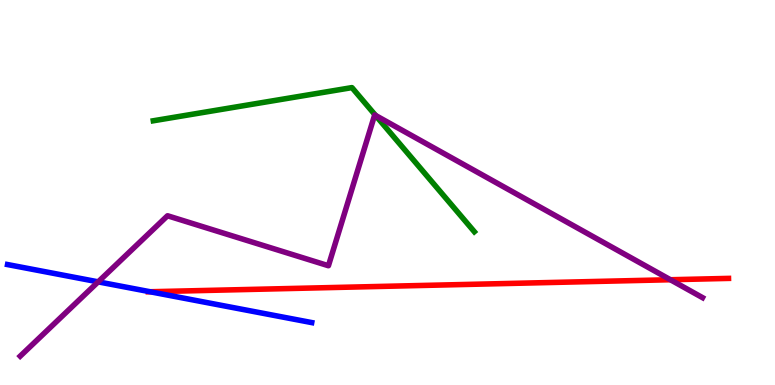[{'lines': ['blue', 'red'], 'intersections': [{'x': 1.94, 'y': 2.42}]}, {'lines': ['green', 'red'], 'intersections': []}, {'lines': ['purple', 'red'], 'intersections': [{'x': 8.65, 'y': 2.73}]}, {'lines': ['blue', 'green'], 'intersections': []}, {'lines': ['blue', 'purple'], 'intersections': [{'x': 1.27, 'y': 2.68}]}, {'lines': ['green', 'purple'], 'intersections': [{'x': 4.85, 'y': 7.0}]}]